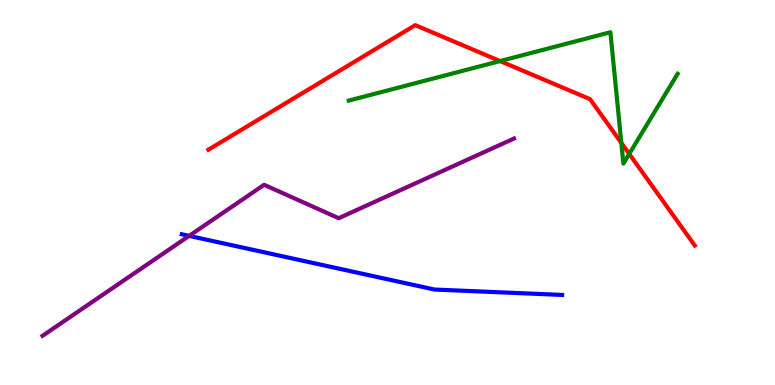[{'lines': ['blue', 'red'], 'intersections': []}, {'lines': ['green', 'red'], 'intersections': [{'x': 6.45, 'y': 8.41}, {'x': 8.02, 'y': 6.29}, {'x': 8.12, 'y': 6.0}]}, {'lines': ['purple', 'red'], 'intersections': []}, {'lines': ['blue', 'green'], 'intersections': []}, {'lines': ['blue', 'purple'], 'intersections': [{'x': 2.44, 'y': 3.87}]}, {'lines': ['green', 'purple'], 'intersections': []}]